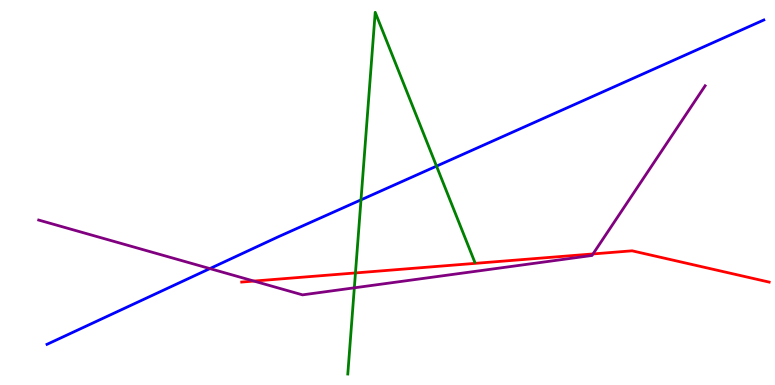[{'lines': ['blue', 'red'], 'intersections': []}, {'lines': ['green', 'red'], 'intersections': [{'x': 4.59, 'y': 2.91}]}, {'lines': ['purple', 'red'], 'intersections': [{'x': 3.28, 'y': 2.7}, {'x': 7.65, 'y': 3.4}]}, {'lines': ['blue', 'green'], 'intersections': [{'x': 4.66, 'y': 4.81}, {'x': 5.63, 'y': 5.68}]}, {'lines': ['blue', 'purple'], 'intersections': [{'x': 2.71, 'y': 3.02}]}, {'lines': ['green', 'purple'], 'intersections': [{'x': 4.57, 'y': 2.52}]}]